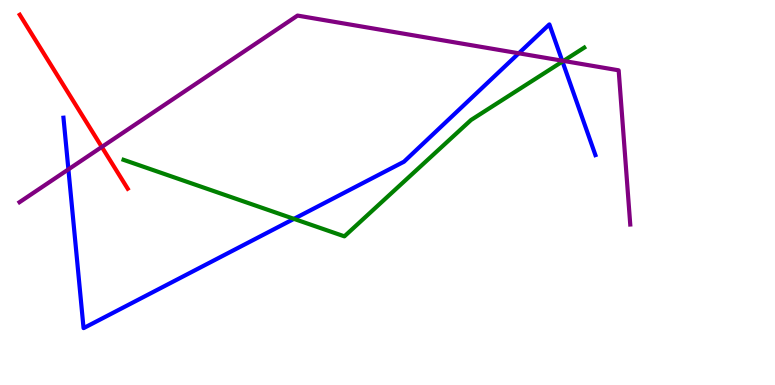[{'lines': ['blue', 'red'], 'intersections': []}, {'lines': ['green', 'red'], 'intersections': []}, {'lines': ['purple', 'red'], 'intersections': [{'x': 1.31, 'y': 6.18}]}, {'lines': ['blue', 'green'], 'intersections': [{'x': 3.79, 'y': 4.32}, {'x': 7.26, 'y': 8.4}]}, {'lines': ['blue', 'purple'], 'intersections': [{'x': 0.883, 'y': 5.6}, {'x': 6.69, 'y': 8.62}, {'x': 7.25, 'y': 8.42}]}, {'lines': ['green', 'purple'], 'intersections': [{'x': 7.27, 'y': 8.42}]}]